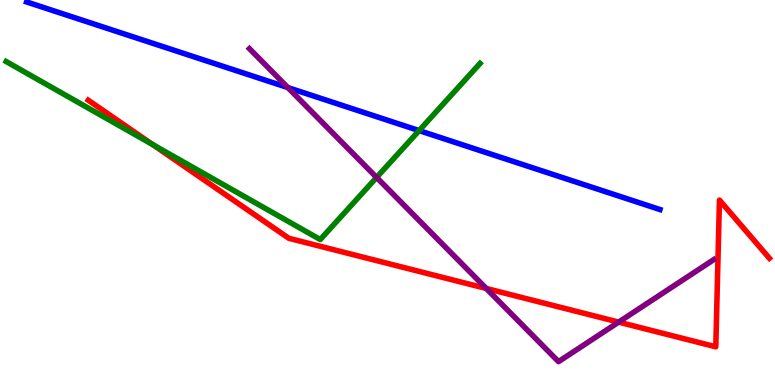[{'lines': ['blue', 'red'], 'intersections': []}, {'lines': ['green', 'red'], 'intersections': [{'x': 1.97, 'y': 6.24}]}, {'lines': ['purple', 'red'], 'intersections': [{'x': 6.27, 'y': 2.51}, {'x': 7.98, 'y': 1.63}]}, {'lines': ['blue', 'green'], 'intersections': [{'x': 5.41, 'y': 6.61}]}, {'lines': ['blue', 'purple'], 'intersections': [{'x': 3.71, 'y': 7.73}]}, {'lines': ['green', 'purple'], 'intersections': [{'x': 4.86, 'y': 5.39}]}]